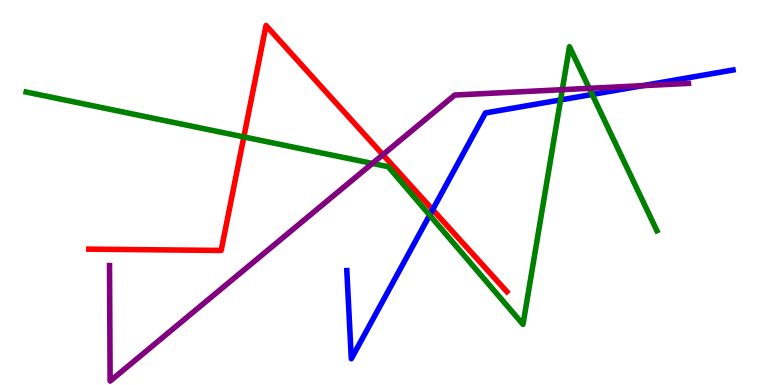[{'lines': ['blue', 'red'], 'intersections': [{'x': 5.58, 'y': 4.55}]}, {'lines': ['green', 'red'], 'intersections': [{'x': 3.15, 'y': 6.44}]}, {'lines': ['purple', 'red'], 'intersections': [{'x': 4.94, 'y': 5.98}]}, {'lines': ['blue', 'green'], 'intersections': [{'x': 5.54, 'y': 4.41}, {'x': 7.23, 'y': 7.4}, {'x': 7.64, 'y': 7.55}]}, {'lines': ['blue', 'purple'], 'intersections': [{'x': 8.29, 'y': 7.78}]}, {'lines': ['green', 'purple'], 'intersections': [{'x': 4.8, 'y': 5.75}, {'x': 7.26, 'y': 7.67}, {'x': 7.6, 'y': 7.71}]}]